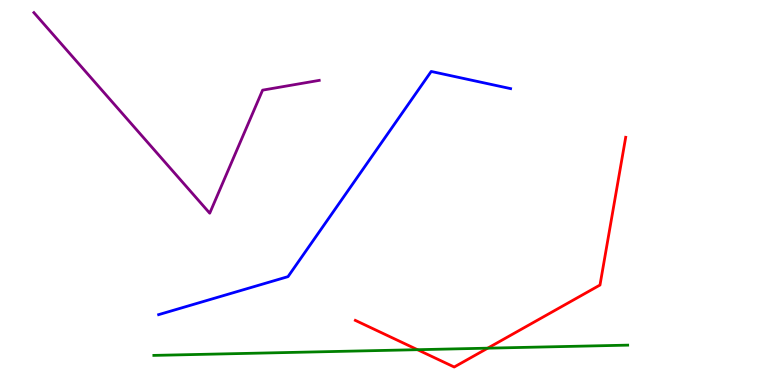[{'lines': ['blue', 'red'], 'intersections': []}, {'lines': ['green', 'red'], 'intersections': [{'x': 5.39, 'y': 0.917}, {'x': 6.29, 'y': 0.957}]}, {'lines': ['purple', 'red'], 'intersections': []}, {'lines': ['blue', 'green'], 'intersections': []}, {'lines': ['blue', 'purple'], 'intersections': []}, {'lines': ['green', 'purple'], 'intersections': []}]